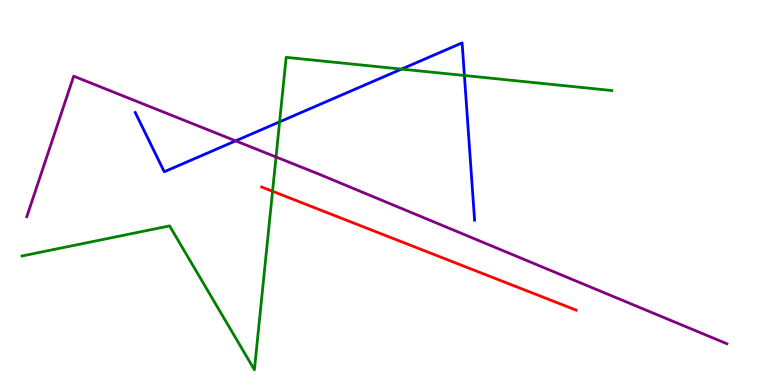[{'lines': ['blue', 'red'], 'intersections': []}, {'lines': ['green', 'red'], 'intersections': [{'x': 3.52, 'y': 5.03}]}, {'lines': ['purple', 'red'], 'intersections': []}, {'lines': ['blue', 'green'], 'intersections': [{'x': 3.61, 'y': 6.83}, {'x': 5.18, 'y': 8.21}, {'x': 5.99, 'y': 8.04}]}, {'lines': ['blue', 'purple'], 'intersections': [{'x': 3.04, 'y': 6.34}]}, {'lines': ['green', 'purple'], 'intersections': [{'x': 3.56, 'y': 5.92}]}]